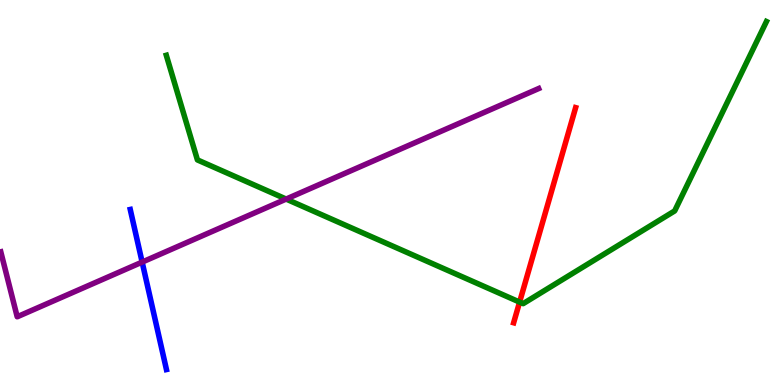[{'lines': ['blue', 'red'], 'intersections': []}, {'lines': ['green', 'red'], 'intersections': [{'x': 6.7, 'y': 2.15}]}, {'lines': ['purple', 'red'], 'intersections': []}, {'lines': ['blue', 'green'], 'intersections': []}, {'lines': ['blue', 'purple'], 'intersections': [{'x': 1.83, 'y': 3.19}]}, {'lines': ['green', 'purple'], 'intersections': [{'x': 3.69, 'y': 4.83}]}]